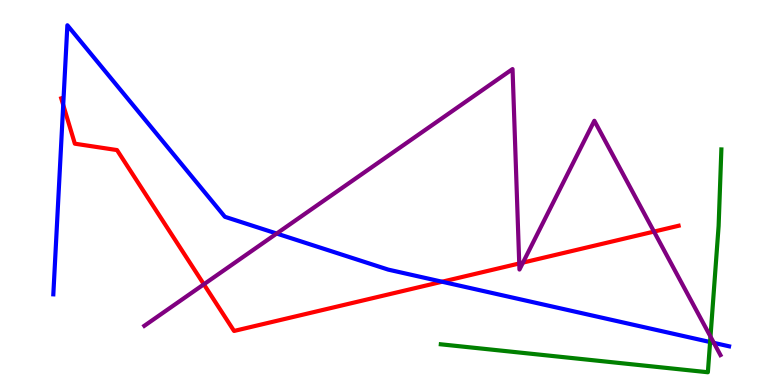[{'lines': ['blue', 'red'], 'intersections': [{'x': 0.816, 'y': 7.27}, {'x': 5.7, 'y': 2.68}]}, {'lines': ['green', 'red'], 'intersections': []}, {'lines': ['purple', 'red'], 'intersections': [{'x': 2.63, 'y': 2.62}, {'x': 6.7, 'y': 3.16}, {'x': 6.75, 'y': 3.18}, {'x': 8.44, 'y': 3.98}]}, {'lines': ['blue', 'green'], 'intersections': [{'x': 9.16, 'y': 1.12}]}, {'lines': ['blue', 'purple'], 'intersections': [{'x': 3.57, 'y': 3.93}, {'x': 9.21, 'y': 1.09}]}, {'lines': ['green', 'purple'], 'intersections': [{'x': 9.17, 'y': 1.26}]}]